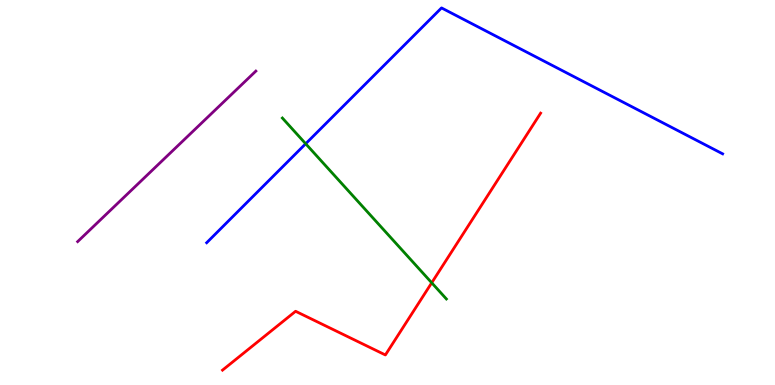[{'lines': ['blue', 'red'], 'intersections': []}, {'lines': ['green', 'red'], 'intersections': [{'x': 5.57, 'y': 2.65}]}, {'lines': ['purple', 'red'], 'intersections': []}, {'lines': ['blue', 'green'], 'intersections': [{'x': 3.94, 'y': 6.27}]}, {'lines': ['blue', 'purple'], 'intersections': []}, {'lines': ['green', 'purple'], 'intersections': []}]